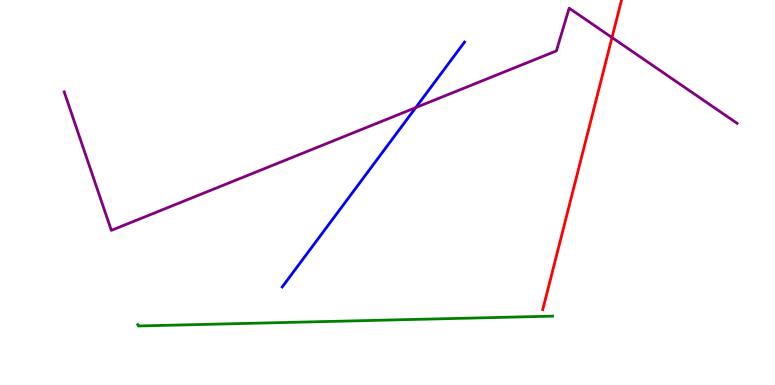[{'lines': ['blue', 'red'], 'intersections': []}, {'lines': ['green', 'red'], 'intersections': []}, {'lines': ['purple', 'red'], 'intersections': [{'x': 7.9, 'y': 9.02}]}, {'lines': ['blue', 'green'], 'intersections': []}, {'lines': ['blue', 'purple'], 'intersections': [{'x': 5.36, 'y': 7.2}]}, {'lines': ['green', 'purple'], 'intersections': []}]